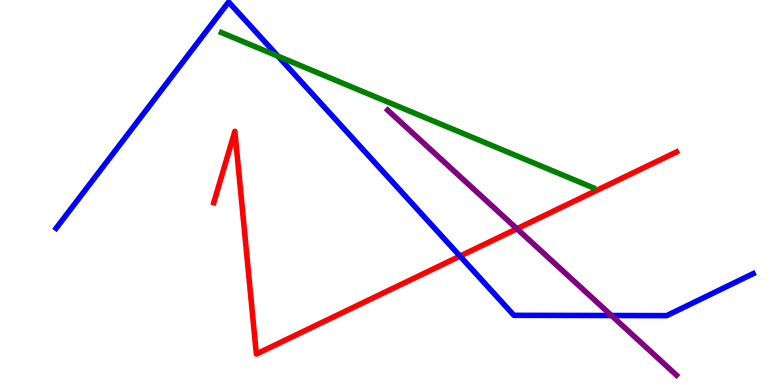[{'lines': ['blue', 'red'], 'intersections': [{'x': 5.94, 'y': 3.35}]}, {'lines': ['green', 'red'], 'intersections': []}, {'lines': ['purple', 'red'], 'intersections': [{'x': 6.67, 'y': 4.06}]}, {'lines': ['blue', 'green'], 'intersections': [{'x': 3.59, 'y': 8.54}]}, {'lines': ['blue', 'purple'], 'intersections': [{'x': 7.89, 'y': 1.8}]}, {'lines': ['green', 'purple'], 'intersections': []}]